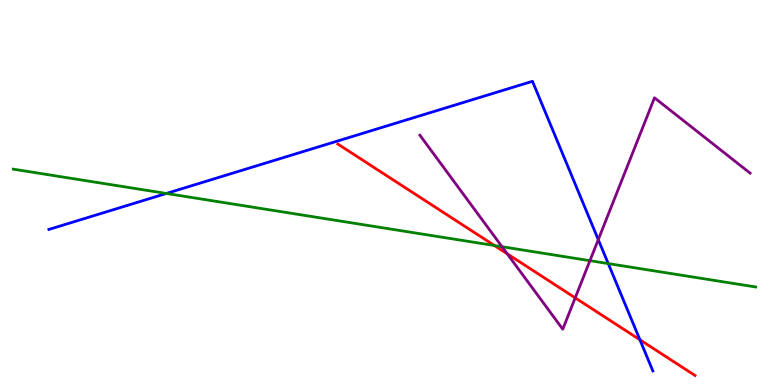[{'lines': ['blue', 'red'], 'intersections': [{'x': 8.26, 'y': 1.17}]}, {'lines': ['green', 'red'], 'intersections': [{'x': 6.38, 'y': 3.62}]}, {'lines': ['purple', 'red'], 'intersections': [{'x': 6.54, 'y': 3.41}, {'x': 7.42, 'y': 2.26}]}, {'lines': ['blue', 'green'], 'intersections': [{'x': 2.15, 'y': 4.98}, {'x': 7.85, 'y': 3.15}]}, {'lines': ['blue', 'purple'], 'intersections': [{'x': 7.72, 'y': 3.78}]}, {'lines': ['green', 'purple'], 'intersections': [{'x': 6.48, 'y': 3.59}, {'x': 7.61, 'y': 3.23}]}]